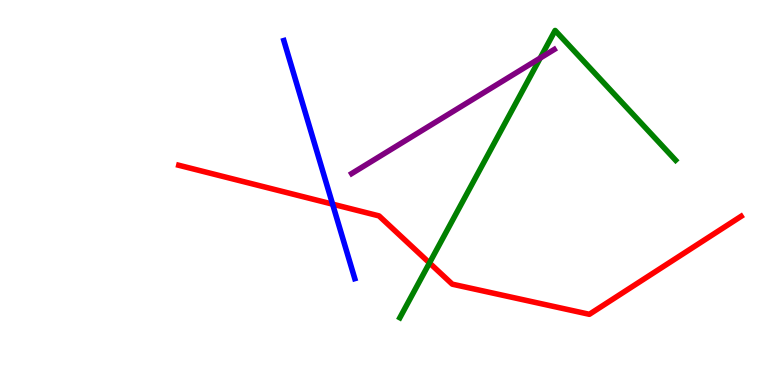[{'lines': ['blue', 'red'], 'intersections': [{'x': 4.29, 'y': 4.7}]}, {'lines': ['green', 'red'], 'intersections': [{'x': 5.54, 'y': 3.17}]}, {'lines': ['purple', 'red'], 'intersections': []}, {'lines': ['blue', 'green'], 'intersections': []}, {'lines': ['blue', 'purple'], 'intersections': []}, {'lines': ['green', 'purple'], 'intersections': [{'x': 6.97, 'y': 8.49}]}]